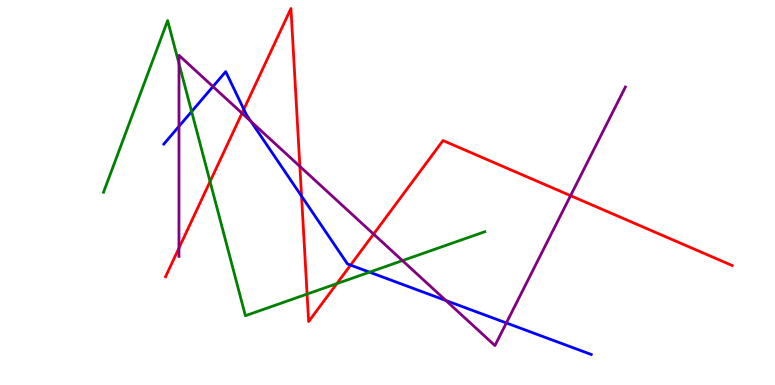[{'lines': ['blue', 'red'], 'intersections': [{'x': 3.15, 'y': 7.16}, {'x': 3.89, 'y': 4.91}, {'x': 4.52, 'y': 3.11}]}, {'lines': ['green', 'red'], 'intersections': [{'x': 2.71, 'y': 5.28}, {'x': 3.96, 'y': 2.36}, {'x': 4.35, 'y': 2.63}]}, {'lines': ['purple', 'red'], 'intersections': [{'x': 2.31, 'y': 3.56}, {'x': 3.12, 'y': 7.06}, {'x': 3.87, 'y': 5.68}, {'x': 4.82, 'y': 3.92}, {'x': 7.36, 'y': 4.92}]}, {'lines': ['blue', 'green'], 'intersections': [{'x': 2.47, 'y': 7.1}, {'x': 4.77, 'y': 2.93}]}, {'lines': ['blue', 'purple'], 'intersections': [{'x': 2.31, 'y': 6.72}, {'x': 2.75, 'y': 7.75}, {'x': 3.24, 'y': 6.85}, {'x': 5.75, 'y': 2.19}, {'x': 6.53, 'y': 1.61}]}, {'lines': ['green', 'purple'], 'intersections': [{'x': 2.31, 'y': 8.35}, {'x': 5.19, 'y': 3.23}]}]